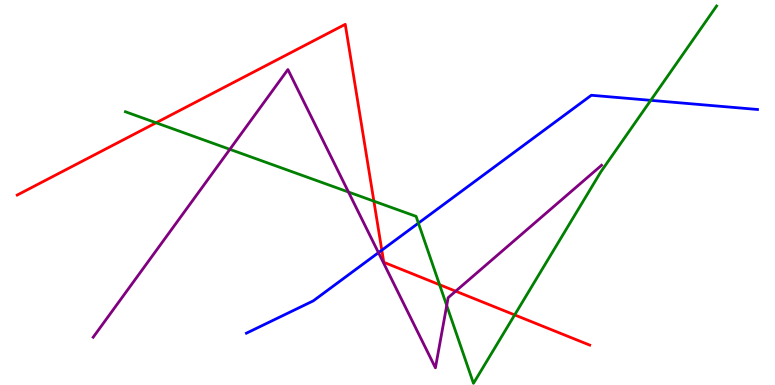[{'lines': ['blue', 'red'], 'intersections': [{'x': 4.93, 'y': 3.5}]}, {'lines': ['green', 'red'], 'intersections': [{'x': 2.01, 'y': 6.81}, {'x': 4.82, 'y': 4.77}, {'x': 5.67, 'y': 2.6}, {'x': 6.64, 'y': 1.82}]}, {'lines': ['purple', 'red'], 'intersections': [{'x': 5.88, 'y': 2.44}]}, {'lines': ['blue', 'green'], 'intersections': [{'x': 5.4, 'y': 4.2}, {'x': 8.4, 'y': 7.39}]}, {'lines': ['blue', 'purple'], 'intersections': [{'x': 4.88, 'y': 3.44}]}, {'lines': ['green', 'purple'], 'intersections': [{'x': 2.97, 'y': 6.12}, {'x': 4.5, 'y': 5.01}, {'x': 5.76, 'y': 2.06}]}]